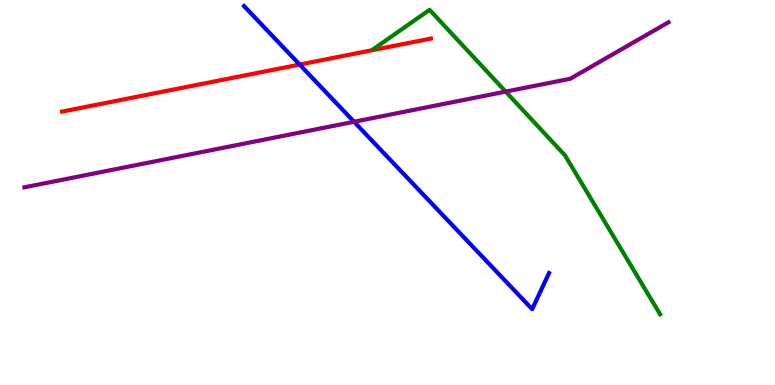[{'lines': ['blue', 'red'], 'intersections': [{'x': 3.87, 'y': 8.32}]}, {'lines': ['green', 'red'], 'intersections': []}, {'lines': ['purple', 'red'], 'intersections': []}, {'lines': ['blue', 'green'], 'intersections': []}, {'lines': ['blue', 'purple'], 'intersections': [{'x': 4.57, 'y': 6.84}]}, {'lines': ['green', 'purple'], 'intersections': [{'x': 6.52, 'y': 7.62}]}]